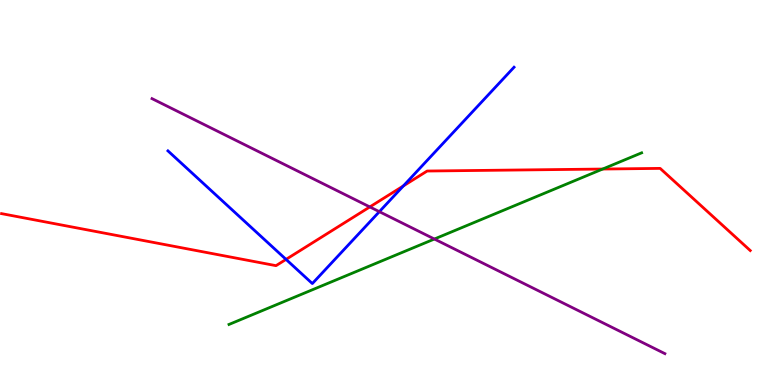[{'lines': ['blue', 'red'], 'intersections': [{'x': 3.69, 'y': 3.26}, {'x': 5.21, 'y': 5.17}]}, {'lines': ['green', 'red'], 'intersections': [{'x': 7.78, 'y': 5.61}]}, {'lines': ['purple', 'red'], 'intersections': [{'x': 4.77, 'y': 4.63}]}, {'lines': ['blue', 'green'], 'intersections': []}, {'lines': ['blue', 'purple'], 'intersections': [{'x': 4.89, 'y': 4.5}]}, {'lines': ['green', 'purple'], 'intersections': [{'x': 5.6, 'y': 3.79}]}]